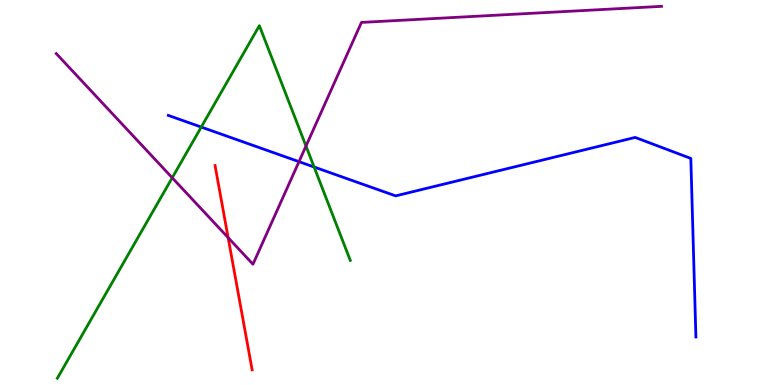[{'lines': ['blue', 'red'], 'intersections': []}, {'lines': ['green', 'red'], 'intersections': []}, {'lines': ['purple', 'red'], 'intersections': [{'x': 2.94, 'y': 3.83}]}, {'lines': ['blue', 'green'], 'intersections': [{'x': 2.6, 'y': 6.7}, {'x': 4.05, 'y': 5.66}]}, {'lines': ['blue', 'purple'], 'intersections': [{'x': 3.86, 'y': 5.8}]}, {'lines': ['green', 'purple'], 'intersections': [{'x': 2.22, 'y': 5.38}, {'x': 3.95, 'y': 6.21}]}]